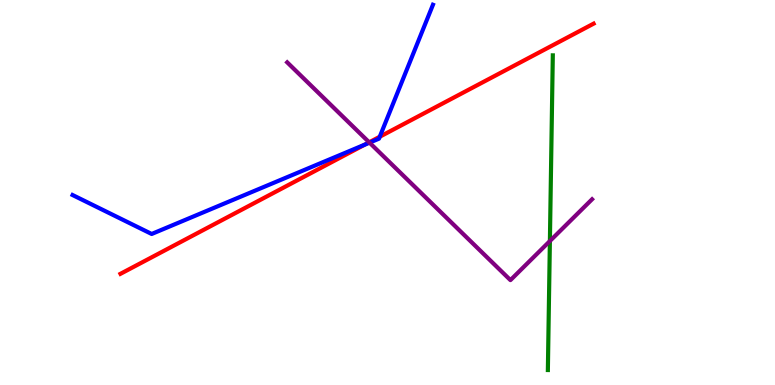[{'lines': ['blue', 'red'], 'intersections': [{'x': 4.71, 'y': 6.24}, {'x': 4.9, 'y': 6.45}]}, {'lines': ['green', 'red'], 'intersections': []}, {'lines': ['purple', 'red'], 'intersections': [{'x': 4.76, 'y': 6.3}]}, {'lines': ['blue', 'green'], 'intersections': []}, {'lines': ['blue', 'purple'], 'intersections': [{'x': 4.77, 'y': 6.29}]}, {'lines': ['green', 'purple'], 'intersections': [{'x': 7.1, 'y': 3.74}]}]